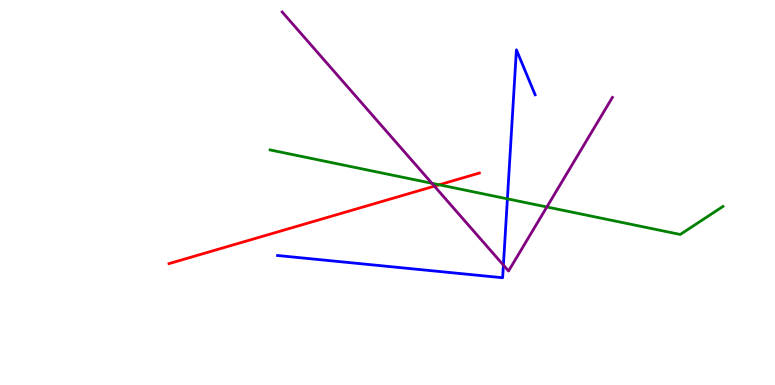[{'lines': ['blue', 'red'], 'intersections': []}, {'lines': ['green', 'red'], 'intersections': [{'x': 5.67, 'y': 5.2}]}, {'lines': ['purple', 'red'], 'intersections': [{'x': 5.61, 'y': 5.16}]}, {'lines': ['blue', 'green'], 'intersections': [{'x': 6.55, 'y': 4.84}]}, {'lines': ['blue', 'purple'], 'intersections': [{'x': 6.5, 'y': 3.11}]}, {'lines': ['green', 'purple'], 'intersections': [{'x': 5.57, 'y': 5.24}, {'x': 7.06, 'y': 4.62}]}]